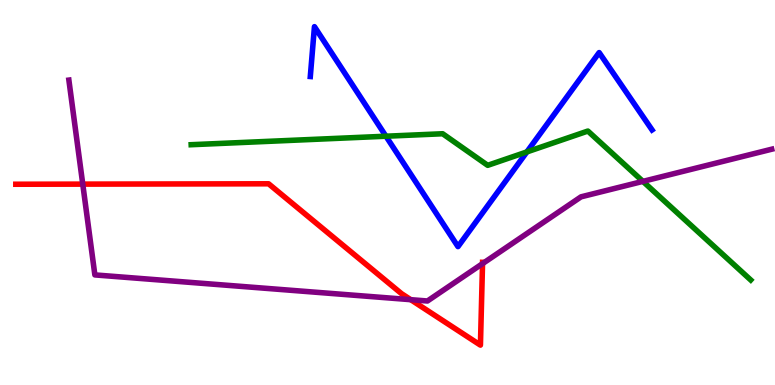[{'lines': ['blue', 'red'], 'intersections': []}, {'lines': ['green', 'red'], 'intersections': []}, {'lines': ['purple', 'red'], 'intersections': [{'x': 1.07, 'y': 5.22}, {'x': 5.3, 'y': 2.22}, {'x': 6.23, 'y': 3.15}]}, {'lines': ['blue', 'green'], 'intersections': [{'x': 4.98, 'y': 6.46}, {'x': 6.8, 'y': 6.05}]}, {'lines': ['blue', 'purple'], 'intersections': []}, {'lines': ['green', 'purple'], 'intersections': [{'x': 8.3, 'y': 5.29}]}]